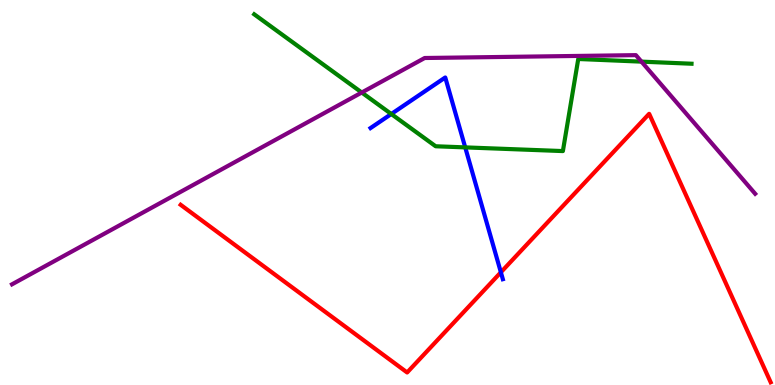[{'lines': ['blue', 'red'], 'intersections': [{'x': 6.46, 'y': 2.93}]}, {'lines': ['green', 'red'], 'intersections': []}, {'lines': ['purple', 'red'], 'intersections': []}, {'lines': ['blue', 'green'], 'intersections': [{'x': 5.05, 'y': 7.04}, {'x': 6.0, 'y': 6.17}]}, {'lines': ['blue', 'purple'], 'intersections': []}, {'lines': ['green', 'purple'], 'intersections': [{'x': 4.67, 'y': 7.6}, {'x': 8.28, 'y': 8.4}]}]